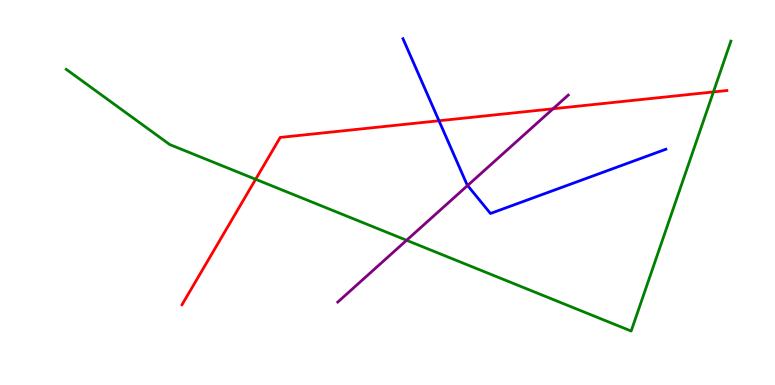[{'lines': ['blue', 'red'], 'intersections': [{'x': 5.66, 'y': 6.86}]}, {'lines': ['green', 'red'], 'intersections': [{'x': 3.3, 'y': 5.34}, {'x': 9.21, 'y': 7.61}]}, {'lines': ['purple', 'red'], 'intersections': [{'x': 7.14, 'y': 7.17}]}, {'lines': ['blue', 'green'], 'intersections': []}, {'lines': ['blue', 'purple'], 'intersections': [{'x': 6.03, 'y': 5.18}]}, {'lines': ['green', 'purple'], 'intersections': [{'x': 5.25, 'y': 3.76}]}]